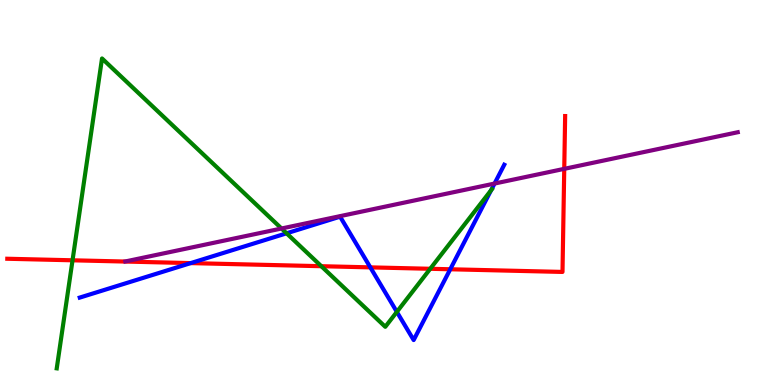[{'lines': ['blue', 'red'], 'intersections': [{'x': 2.46, 'y': 3.17}, {'x': 4.78, 'y': 3.06}, {'x': 5.81, 'y': 3.01}]}, {'lines': ['green', 'red'], 'intersections': [{'x': 0.936, 'y': 3.24}, {'x': 4.15, 'y': 3.09}, {'x': 5.55, 'y': 3.02}]}, {'lines': ['purple', 'red'], 'intersections': [{'x': 7.28, 'y': 5.61}]}, {'lines': ['blue', 'green'], 'intersections': [{'x': 3.7, 'y': 3.94}, {'x': 5.12, 'y': 1.9}, {'x': 6.34, 'y': 5.06}]}, {'lines': ['blue', 'purple'], 'intersections': [{'x': 6.38, 'y': 5.23}]}, {'lines': ['green', 'purple'], 'intersections': [{'x': 3.63, 'y': 4.06}]}]